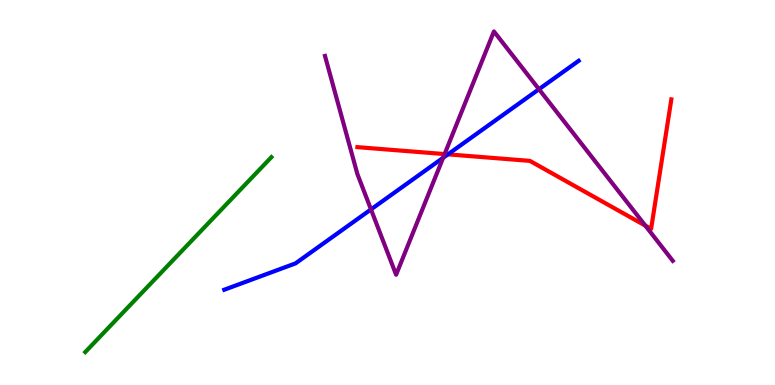[{'lines': ['blue', 'red'], 'intersections': [{'x': 5.78, 'y': 5.99}]}, {'lines': ['green', 'red'], 'intersections': []}, {'lines': ['purple', 'red'], 'intersections': [{'x': 5.74, 'y': 6.0}, {'x': 8.33, 'y': 4.14}]}, {'lines': ['blue', 'green'], 'intersections': []}, {'lines': ['blue', 'purple'], 'intersections': [{'x': 4.79, 'y': 4.56}, {'x': 5.72, 'y': 5.9}, {'x': 6.95, 'y': 7.68}]}, {'lines': ['green', 'purple'], 'intersections': []}]